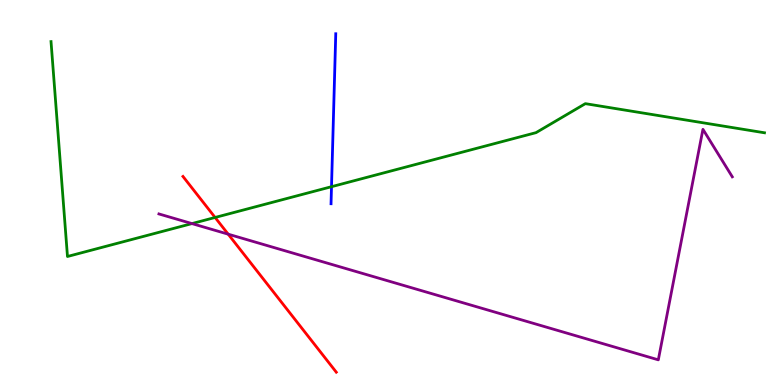[{'lines': ['blue', 'red'], 'intersections': []}, {'lines': ['green', 'red'], 'intersections': [{'x': 2.78, 'y': 4.35}]}, {'lines': ['purple', 'red'], 'intersections': [{'x': 2.94, 'y': 3.92}]}, {'lines': ['blue', 'green'], 'intersections': [{'x': 4.28, 'y': 5.15}]}, {'lines': ['blue', 'purple'], 'intersections': []}, {'lines': ['green', 'purple'], 'intersections': [{'x': 2.48, 'y': 4.19}]}]